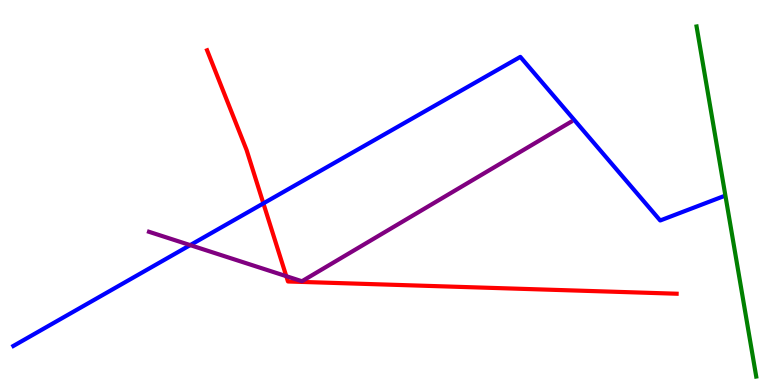[{'lines': ['blue', 'red'], 'intersections': [{'x': 3.4, 'y': 4.72}]}, {'lines': ['green', 'red'], 'intersections': []}, {'lines': ['purple', 'red'], 'intersections': [{'x': 3.69, 'y': 2.83}]}, {'lines': ['blue', 'green'], 'intersections': []}, {'lines': ['blue', 'purple'], 'intersections': [{'x': 2.45, 'y': 3.63}]}, {'lines': ['green', 'purple'], 'intersections': []}]